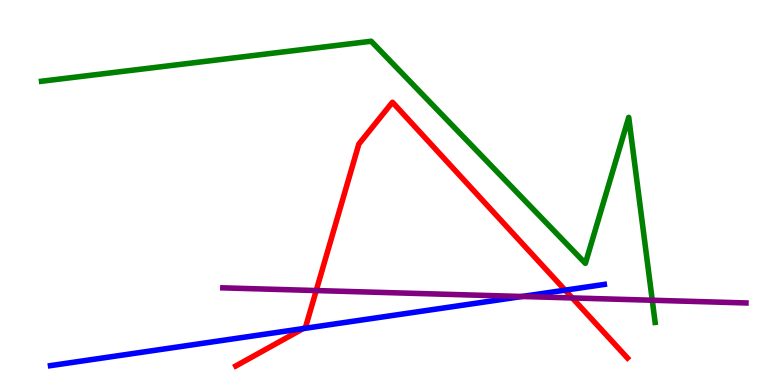[{'lines': ['blue', 'red'], 'intersections': [{'x': 3.91, 'y': 1.47}, {'x': 7.29, 'y': 2.46}]}, {'lines': ['green', 'red'], 'intersections': []}, {'lines': ['purple', 'red'], 'intersections': [{'x': 4.08, 'y': 2.45}, {'x': 7.38, 'y': 2.26}]}, {'lines': ['blue', 'green'], 'intersections': []}, {'lines': ['blue', 'purple'], 'intersections': [{'x': 6.74, 'y': 2.3}]}, {'lines': ['green', 'purple'], 'intersections': [{'x': 8.42, 'y': 2.2}]}]